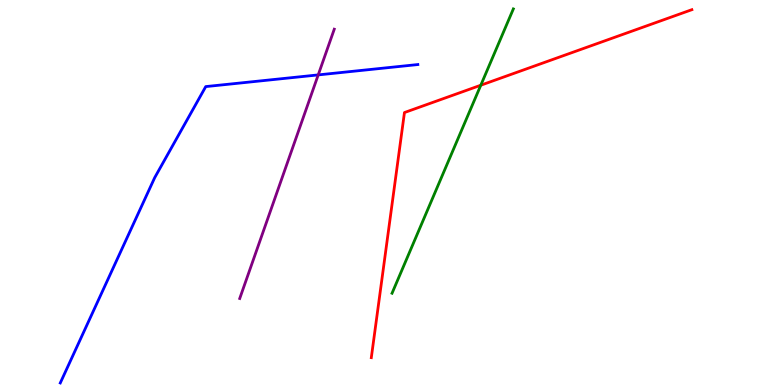[{'lines': ['blue', 'red'], 'intersections': []}, {'lines': ['green', 'red'], 'intersections': [{'x': 6.2, 'y': 7.79}]}, {'lines': ['purple', 'red'], 'intersections': []}, {'lines': ['blue', 'green'], 'intersections': []}, {'lines': ['blue', 'purple'], 'intersections': [{'x': 4.11, 'y': 8.05}]}, {'lines': ['green', 'purple'], 'intersections': []}]